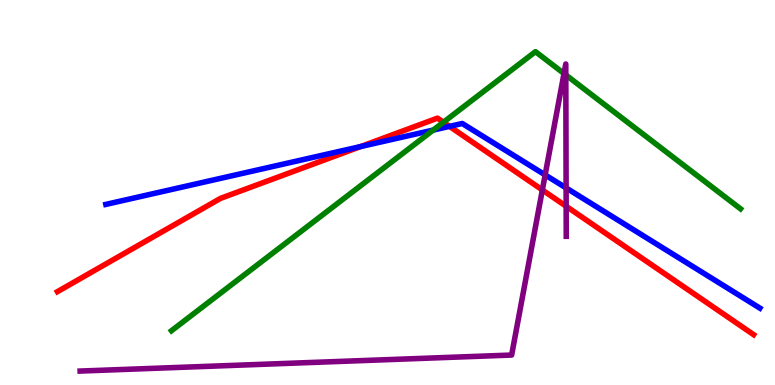[{'lines': ['blue', 'red'], 'intersections': [{'x': 4.65, 'y': 6.19}, {'x': 5.8, 'y': 6.72}]}, {'lines': ['green', 'red'], 'intersections': [{'x': 5.72, 'y': 6.83}]}, {'lines': ['purple', 'red'], 'intersections': [{'x': 7.0, 'y': 5.07}, {'x': 7.31, 'y': 4.64}]}, {'lines': ['blue', 'green'], 'intersections': [{'x': 5.59, 'y': 6.62}]}, {'lines': ['blue', 'purple'], 'intersections': [{'x': 7.03, 'y': 5.46}, {'x': 7.3, 'y': 5.12}]}, {'lines': ['green', 'purple'], 'intersections': [{'x': 7.28, 'y': 8.09}, {'x': 7.3, 'y': 8.05}]}]